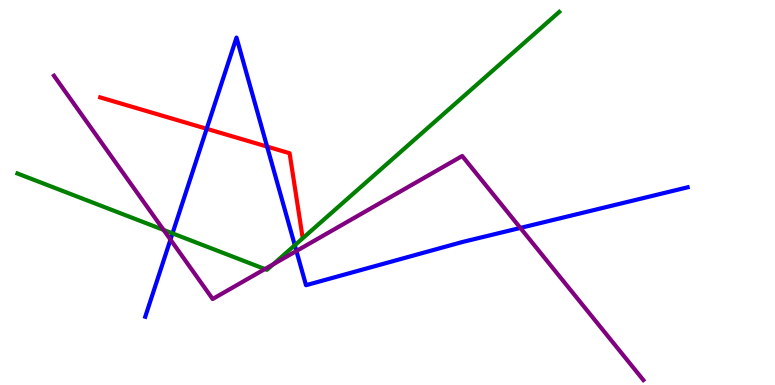[{'lines': ['blue', 'red'], 'intersections': [{'x': 2.67, 'y': 6.65}, {'x': 3.45, 'y': 6.19}]}, {'lines': ['green', 'red'], 'intersections': []}, {'lines': ['purple', 'red'], 'intersections': []}, {'lines': ['blue', 'green'], 'intersections': [{'x': 2.23, 'y': 3.94}, {'x': 3.8, 'y': 3.63}]}, {'lines': ['blue', 'purple'], 'intersections': [{'x': 2.2, 'y': 3.78}, {'x': 3.82, 'y': 3.48}, {'x': 6.71, 'y': 4.08}]}, {'lines': ['green', 'purple'], 'intersections': [{'x': 2.11, 'y': 4.03}, {'x': 3.42, 'y': 3.01}, {'x': 3.53, 'y': 3.14}]}]